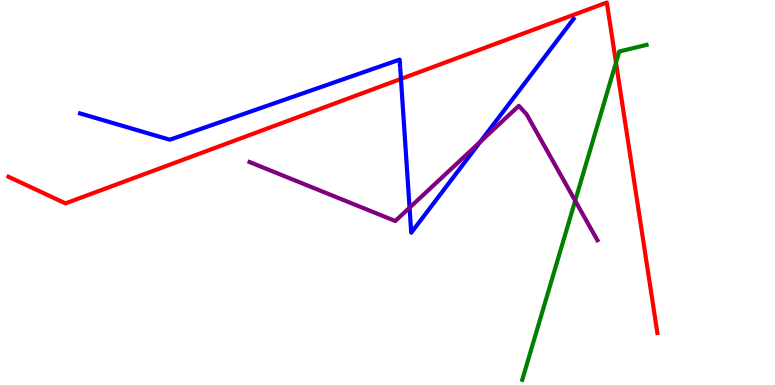[{'lines': ['blue', 'red'], 'intersections': [{'x': 5.17, 'y': 7.95}]}, {'lines': ['green', 'red'], 'intersections': [{'x': 7.95, 'y': 8.37}]}, {'lines': ['purple', 'red'], 'intersections': []}, {'lines': ['blue', 'green'], 'intersections': []}, {'lines': ['blue', 'purple'], 'intersections': [{'x': 5.28, 'y': 4.61}, {'x': 6.2, 'y': 6.32}]}, {'lines': ['green', 'purple'], 'intersections': [{'x': 7.42, 'y': 4.79}]}]